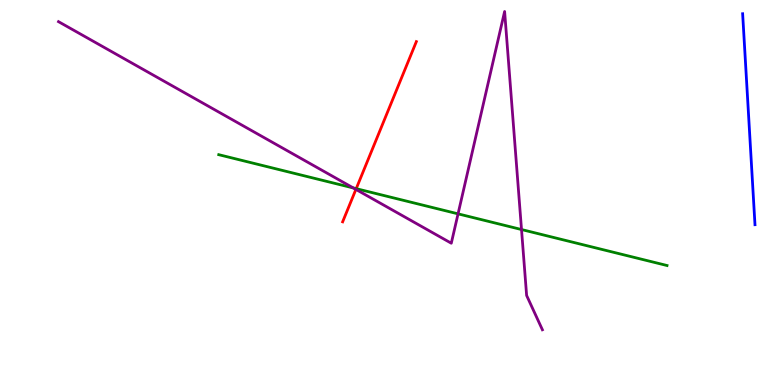[{'lines': ['blue', 'red'], 'intersections': []}, {'lines': ['green', 'red'], 'intersections': [{'x': 4.6, 'y': 5.1}]}, {'lines': ['purple', 'red'], 'intersections': [{'x': 4.59, 'y': 5.08}]}, {'lines': ['blue', 'green'], 'intersections': []}, {'lines': ['blue', 'purple'], 'intersections': []}, {'lines': ['green', 'purple'], 'intersections': [{'x': 4.56, 'y': 5.12}, {'x': 5.91, 'y': 4.45}, {'x': 6.73, 'y': 4.04}]}]